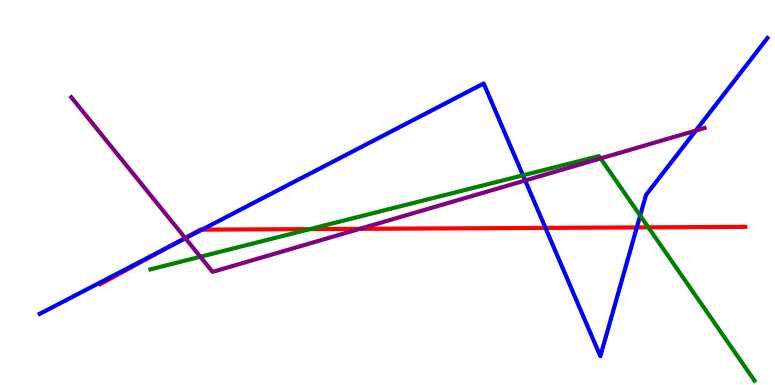[{'lines': ['blue', 'red'], 'intersections': [{'x': 2.17, 'y': 3.58}, {'x': 2.61, 'y': 4.03}, {'x': 7.04, 'y': 4.08}, {'x': 8.22, 'y': 4.09}]}, {'lines': ['green', 'red'], 'intersections': [{'x': 4.0, 'y': 4.05}, {'x': 8.37, 'y': 4.09}]}, {'lines': ['purple', 'red'], 'intersections': [{'x': 2.39, 'y': 3.82}, {'x': 4.64, 'y': 4.06}]}, {'lines': ['blue', 'green'], 'intersections': [{'x': 6.75, 'y': 5.45}, {'x': 8.26, 'y': 4.4}]}, {'lines': ['blue', 'purple'], 'intersections': [{'x': 2.39, 'y': 3.81}, {'x': 6.78, 'y': 5.31}, {'x': 8.98, 'y': 6.61}]}, {'lines': ['green', 'purple'], 'intersections': [{'x': 2.59, 'y': 3.33}, {'x': 7.75, 'y': 5.88}]}]